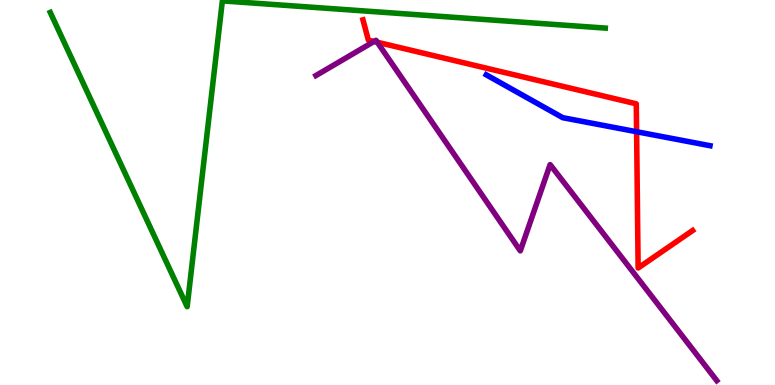[{'lines': ['blue', 'red'], 'intersections': [{'x': 8.21, 'y': 6.58}]}, {'lines': ['green', 'red'], 'intersections': []}, {'lines': ['purple', 'red'], 'intersections': [{'x': 4.83, 'y': 8.92}, {'x': 4.87, 'y': 8.9}]}, {'lines': ['blue', 'green'], 'intersections': []}, {'lines': ['blue', 'purple'], 'intersections': []}, {'lines': ['green', 'purple'], 'intersections': []}]